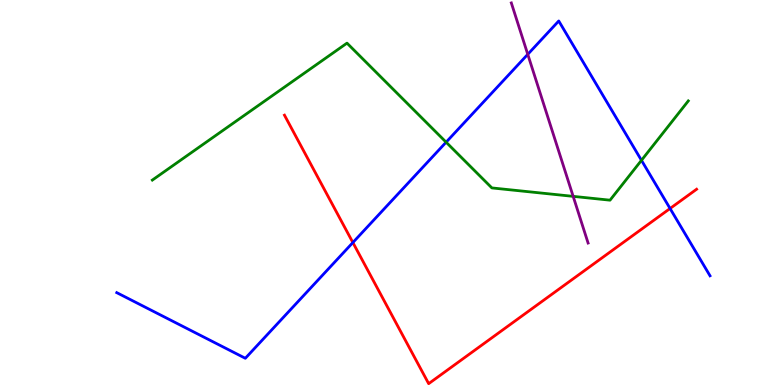[{'lines': ['blue', 'red'], 'intersections': [{'x': 4.55, 'y': 3.7}, {'x': 8.65, 'y': 4.58}]}, {'lines': ['green', 'red'], 'intersections': []}, {'lines': ['purple', 'red'], 'intersections': []}, {'lines': ['blue', 'green'], 'intersections': [{'x': 5.76, 'y': 6.31}, {'x': 8.28, 'y': 5.84}]}, {'lines': ['blue', 'purple'], 'intersections': [{'x': 6.81, 'y': 8.59}]}, {'lines': ['green', 'purple'], 'intersections': [{'x': 7.4, 'y': 4.9}]}]